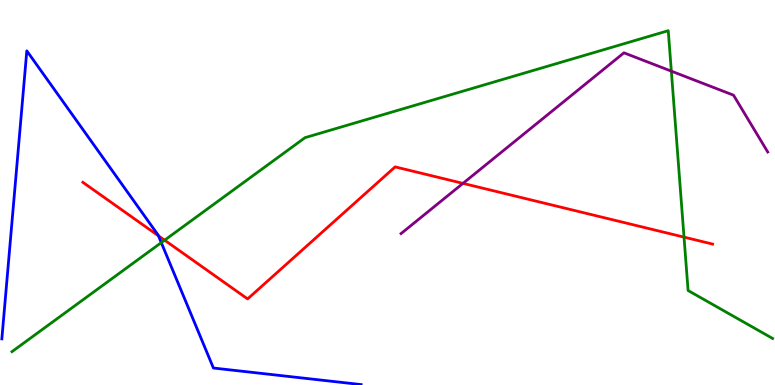[{'lines': ['blue', 'red'], 'intersections': [{'x': 2.04, 'y': 3.88}]}, {'lines': ['green', 'red'], 'intersections': [{'x': 2.12, 'y': 3.76}, {'x': 8.83, 'y': 3.84}]}, {'lines': ['purple', 'red'], 'intersections': [{'x': 5.97, 'y': 5.24}]}, {'lines': ['blue', 'green'], 'intersections': [{'x': 2.08, 'y': 3.7}]}, {'lines': ['blue', 'purple'], 'intersections': []}, {'lines': ['green', 'purple'], 'intersections': [{'x': 8.66, 'y': 8.15}]}]